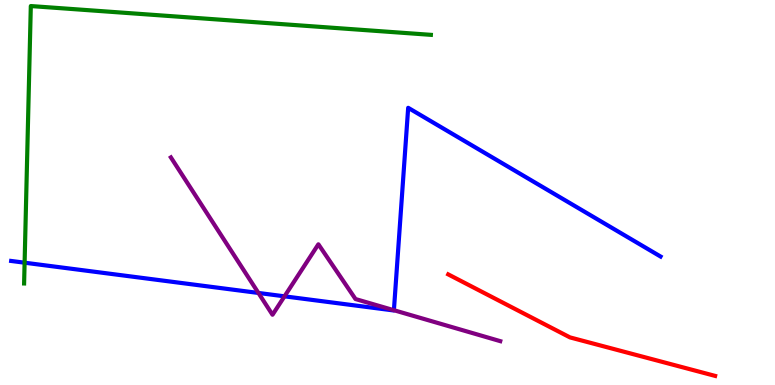[{'lines': ['blue', 'red'], 'intersections': []}, {'lines': ['green', 'red'], 'intersections': []}, {'lines': ['purple', 'red'], 'intersections': []}, {'lines': ['blue', 'green'], 'intersections': [{'x': 0.318, 'y': 3.18}]}, {'lines': ['blue', 'purple'], 'intersections': [{'x': 3.33, 'y': 2.39}, {'x': 3.67, 'y': 2.3}, {'x': 5.08, 'y': 1.94}]}, {'lines': ['green', 'purple'], 'intersections': []}]